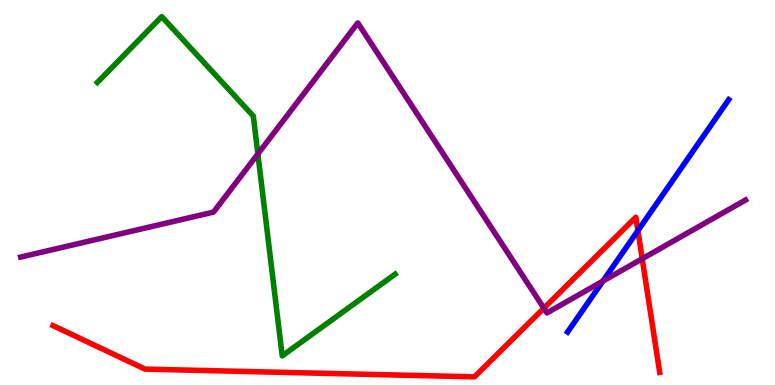[{'lines': ['blue', 'red'], 'intersections': [{'x': 8.23, 'y': 4.01}]}, {'lines': ['green', 'red'], 'intersections': []}, {'lines': ['purple', 'red'], 'intersections': [{'x': 7.02, 'y': 2.0}, {'x': 8.29, 'y': 3.28}]}, {'lines': ['blue', 'green'], 'intersections': []}, {'lines': ['blue', 'purple'], 'intersections': [{'x': 7.78, 'y': 2.7}]}, {'lines': ['green', 'purple'], 'intersections': [{'x': 3.33, 'y': 6.0}]}]